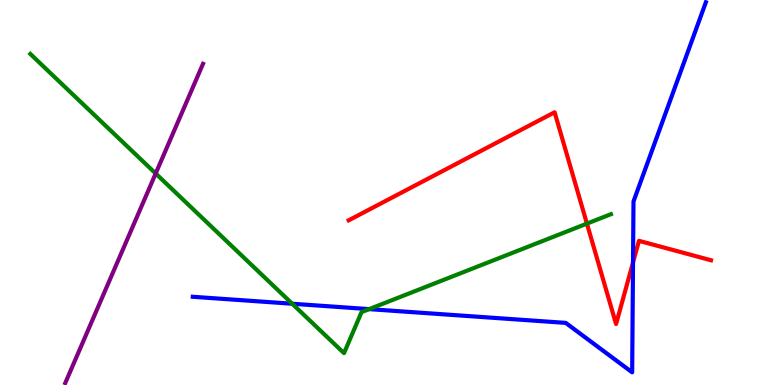[{'lines': ['blue', 'red'], 'intersections': [{'x': 8.17, 'y': 3.18}]}, {'lines': ['green', 'red'], 'intersections': [{'x': 7.57, 'y': 4.19}]}, {'lines': ['purple', 'red'], 'intersections': []}, {'lines': ['blue', 'green'], 'intersections': [{'x': 3.77, 'y': 2.11}, {'x': 4.76, 'y': 1.97}]}, {'lines': ['blue', 'purple'], 'intersections': []}, {'lines': ['green', 'purple'], 'intersections': [{'x': 2.01, 'y': 5.49}]}]